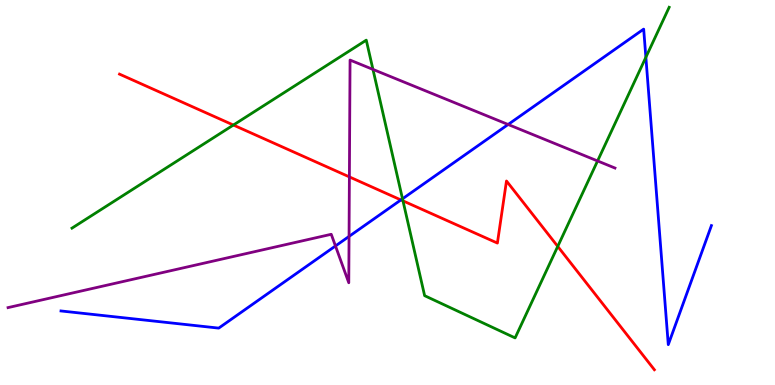[{'lines': ['blue', 'red'], 'intersections': [{'x': 5.17, 'y': 4.81}]}, {'lines': ['green', 'red'], 'intersections': [{'x': 3.01, 'y': 6.75}, {'x': 5.2, 'y': 4.78}, {'x': 7.2, 'y': 3.6}]}, {'lines': ['purple', 'red'], 'intersections': [{'x': 4.51, 'y': 5.41}]}, {'lines': ['blue', 'green'], 'intersections': [{'x': 5.19, 'y': 4.84}, {'x': 8.33, 'y': 8.51}]}, {'lines': ['blue', 'purple'], 'intersections': [{'x': 4.33, 'y': 3.61}, {'x': 4.5, 'y': 3.86}, {'x': 6.56, 'y': 6.77}]}, {'lines': ['green', 'purple'], 'intersections': [{'x': 4.81, 'y': 8.2}, {'x': 7.71, 'y': 5.82}]}]